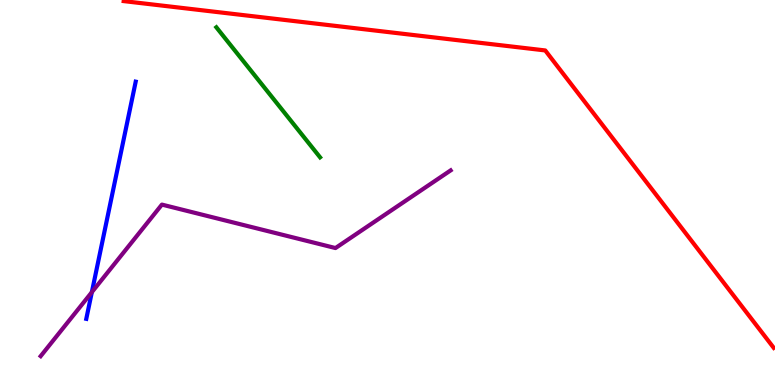[{'lines': ['blue', 'red'], 'intersections': []}, {'lines': ['green', 'red'], 'intersections': []}, {'lines': ['purple', 'red'], 'intersections': []}, {'lines': ['blue', 'green'], 'intersections': []}, {'lines': ['blue', 'purple'], 'intersections': [{'x': 1.19, 'y': 2.41}]}, {'lines': ['green', 'purple'], 'intersections': []}]